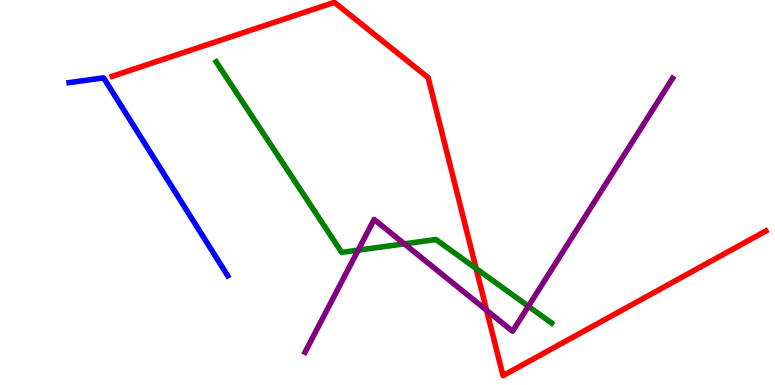[{'lines': ['blue', 'red'], 'intersections': []}, {'lines': ['green', 'red'], 'intersections': [{'x': 6.14, 'y': 3.03}]}, {'lines': ['purple', 'red'], 'intersections': [{'x': 6.28, 'y': 1.94}]}, {'lines': ['blue', 'green'], 'intersections': []}, {'lines': ['blue', 'purple'], 'intersections': []}, {'lines': ['green', 'purple'], 'intersections': [{'x': 4.62, 'y': 3.5}, {'x': 5.22, 'y': 3.67}, {'x': 6.82, 'y': 2.05}]}]